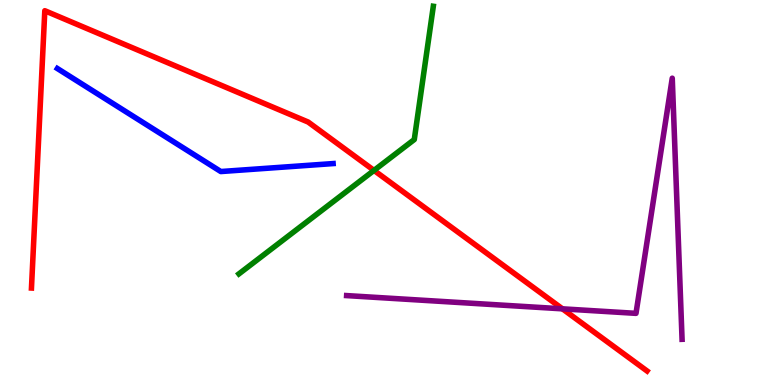[{'lines': ['blue', 'red'], 'intersections': []}, {'lines': ['green', 'red'], 'intersections': [{'x': 4.83, 'y': 5.57}]}, {'lines': ['purple', 'red'], 'intersections': [{'x': 7.26, 'y': 1.98}]}, {'lines': ['blue', 'green'], 'intersections': []}, {'lines': ['blue', 'purple'], 'intersections': []}, {'lines': ['green', 'purple'], 'intersections': []}]